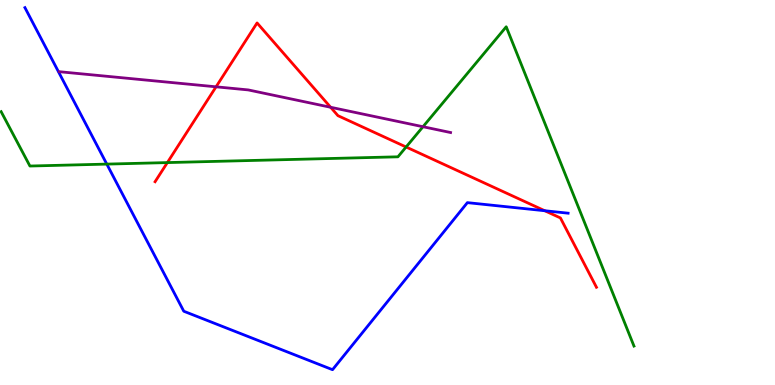[{'lines': ['blue', 'red'], 'intersections': [{'x': 7.03, 'y': 4.53}]}, {'lines': ['green', 'red'], 'intersections': [{'x': 2.16, 'y': 5.78}, {'x': 5.24, 'y': 6.18}]}, {'lines': ['purple', 'red'], 'intersections': [{'x': 2.79, 'y': 7.75}, {'x': 4.27, 'y': 7.21}]}, {'lines': ['blue', 'green'], 'intersections': [{'x': 1.38, 'y': 5.74}]}, {'lines': ['blue', 'purple'], 'intersections': []}, {'lines': ['green', 'purple'], 'intersections': [{'x': 5.46, 'y': 6.71}]}]